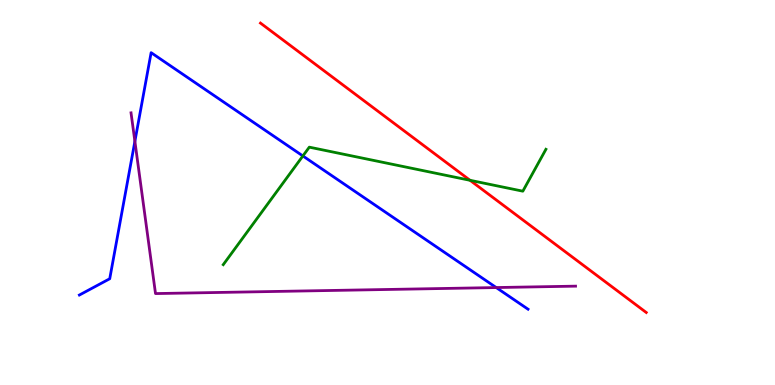[{'lines': ['blue', 'red'], 'intersections': []}, {'lines': ['green', 'red'], 'intersections': [{'x': 6.07, 'y': 5.32}]}, {'lines': ['purple', 'red'], 'intersections': []}, {'lines': ['blue', 'green'], 'intersections': [{'x': 3.91, 'y': 5.95}]}, {'lines': ['blue', 'purple'], 'intersections': [{'x': 1.74, 'y': 6.33}, {'x': 6.4, 'y': 2.53}]}, {'lines': ['green', 'purple'], 'intersections': []}]